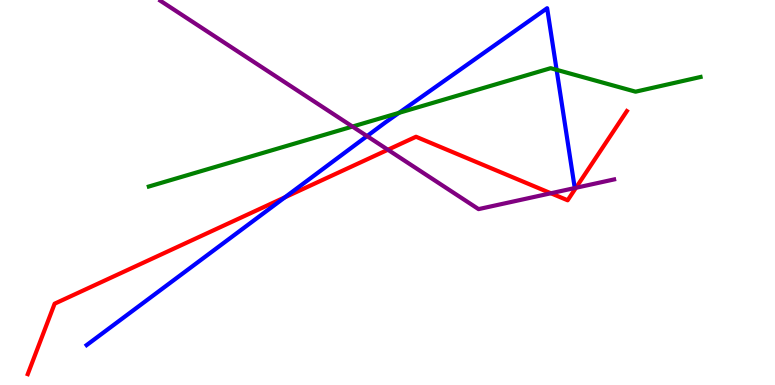[{'lines': ['blue', 'red'], 'intersections': [{'x': 3.68, 'y': 4.87}]}, {'lines': ['green', 'red'], 'intersections': []}, {'lines': ['purple', 'red'], 'intersections': [{'x': 5.01, 'y': 6.11}, {'x': 7.11, 'y': 4.98}, {'x': 7.43, 'y': 5.12}]}, {'lines': ['blue', 'green'], 'intersections': [{'x': 5.15, 'y': 7.07}, {'x': 7.18, 'y': 8.19}]}, {'lines': ['blue', 'purple'], 'intersections': [{'x': 4.74, 'y': 6.47}]}, {'lines': ['green', 'purple'], 'intersections': [{'x': 4.55, 'y': 6.71}]}]